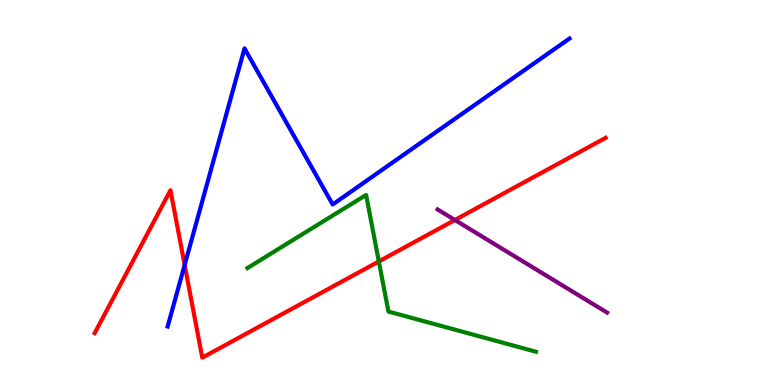[{'lines': ['blue', 'red'], 'intersections': [{'x': 2.38, 'y': 3.12}]}, {'lines': ['green', 'red'], 'intersections': [{'x': 4.89, 'y': 3.21}]}, {'lines': ['purple', 'red'], 'intersections': [{'x': 5.87, 'y': 4.29}]}, {'lines': ['blue', 'green'], 'intersections': []}, {'lines': ['blue', 'purple'], 'intersections': []}, {'lines': ['green', 'purple'], 'intersections': []}]